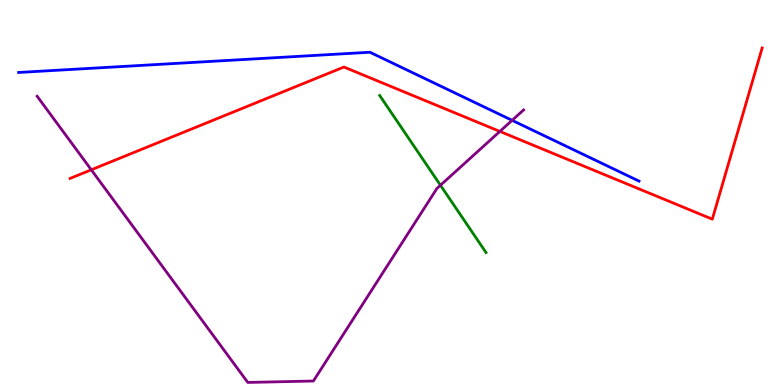[{'lines': ['blue', 'red'], 'intersections': []}, {'lines': ['green', 'red'], 'intersections': []}, {'lines': ['purple', 'red'], 'intersections': [{'x': 1.18, 'y': 5.59}, {'x': 6.45, 'y': 6.59}]}, {'lines': ['blue', 'green'], 'intersections': []}, {'lines': ['blue', 'purple'], 'intersections': [{'x': 6.61, 'y': 6.87}]}, {'lines': ['green', 'purple'], 'intersections': [{'x': 5.68, 'y': 5.19}]}]